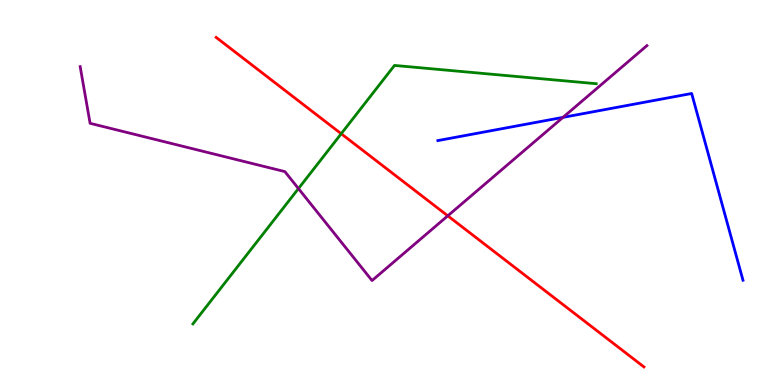[{'lines': ['blue', 'red'], 'intersections': []}, {'lines': ['green', 'red'], 'intersections': [{'x': 4.4, 'y': 6.53}]}, {'lines': ['purple', 'red'], 'intersections': [{'x': 5.78, 'y': 4.39}]}, {'lines': ['blue', 'green'], 'intersections': []}, {'lines': ['blue', 'purple'], 'intersections': [{'x': 7.26, 'y': 6.95}]}, {'lines': ['green', 'purple'], 'intersections': [{'x': 3.85, 'y': 5.1}]}]